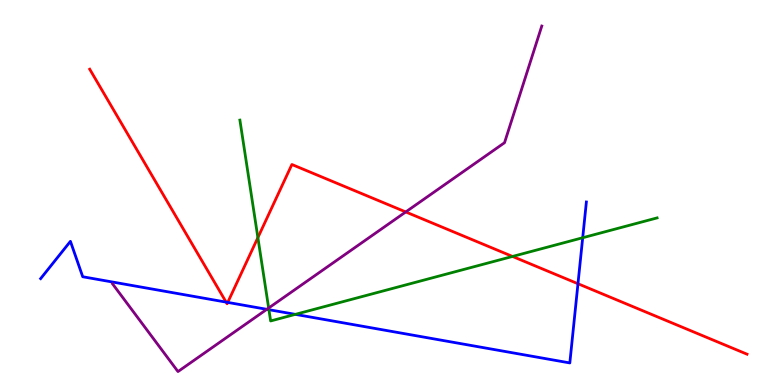[{'lines': ['blue', 'red'], 'intersections': [{'x': 2.92, 'y': 2.15}, {'x': 2.94, 'y': 2.15}, {'x': 7.46, 'y': 2.63}]}, {'lines': ['green', 'red'], 'intersections': [{'x': 3.33, 'y': 3.83}, {'x': 6.61, 'y': 3.34}]}, {'lines': ['purple', 'red'], 'intersections': [{'x': 5.24, 'y': 4.49}]}, {'lines': ['blue', 'green'], 'intersections': [{'x': 3.47, 'y': 1.96}, {'x': 3.81, 'y': 1.83}, {'x': 7.52, 'y': 3.82}]}, {'lines': ['blue', 'purple'], 'intersections': [{'x': 3.44, 'y': 1.97}]}, {'lines': ['green', 'purple'], 'intersections': [{'x': 3.47, 'y': 2.0}]}]